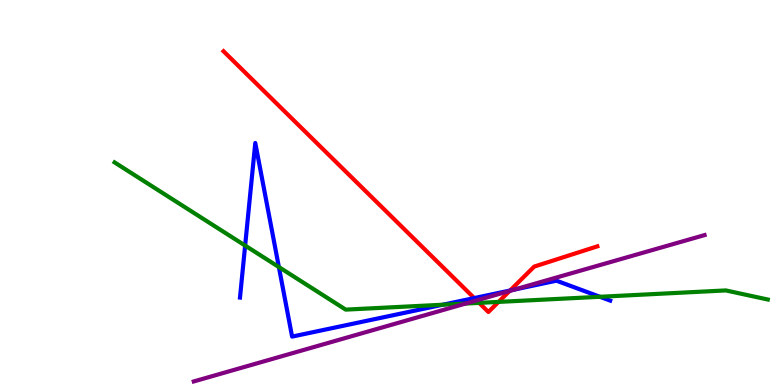[{'lines': ['blue', 'red'], 'intersections': [{'x': 6.12, 'y': 2.26}, {'x': 6.58, 'y': 2.45}]}, {'lines': ['green', 'red'], 'intersections': [{'x': 6.18, 'y': 2.13}, {'x': 6.43, 'y': 2.16}]}, {'lines': ['purple', 'red'], 'intersections': [{'x': 6.15, 'y': 2.2}, {'x': 6.58, 'y': 2.44}]}, {'lines': ['blue', 'green'], 'intersections': [{'x': 3.16, 'y': 3.62}, {'x': 3.6, 'y': 3.06}, {'x': 5.71, 'y': 2.09}, {'x': 7.74, 'y': 2.29}]}, {'lines': ['blue', 'purple'], 'intersections': [{'x': 6.64, 'y': 2.48}]}, {'lines': ['green', 'purple'], 'intersections': [{'x': 6.01, 'y': 2.11}]}]